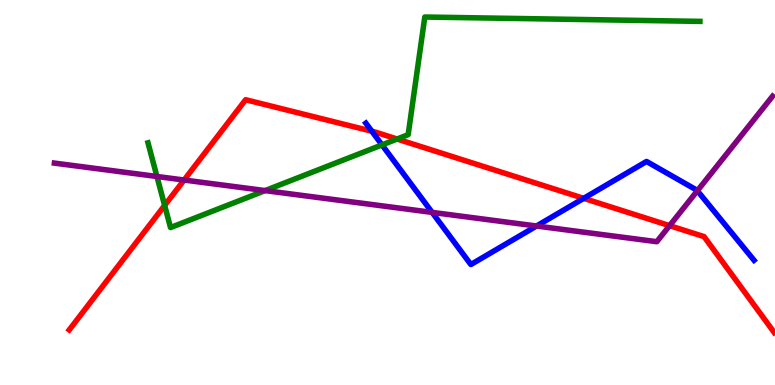[{'lines': ['blue', 'red'], 'intersections': [{'x': 4.8, 'y': 6.59}, {'x': 7.53, 'y': 4.85}]}, {'lines': ['green', 'red'], 'intersections': [{'x': 2.12, 'y': 4.66}, {'x': 5.12, 'y': 6.39}]}, {'lines': ['purple', 'red'], 'intersections': [{'x': 2.38, 'y': 5.32}, {'x': 8.64, 'y': 4.14}]}, {'lines': ['blue', 'green'], 'intersections': [{'x': 4.93, 'y': 6.24}]}, {'lines': ['blue', 'purple'], 'intersections': [{'x': 5.58, 'y': 4.48}, {'x': 6.92, 'y': 4.13}, {'x': 9.0, 'y': 5.05}]}, {'lines': ['green', 'purple'], 'intersections': [{'x': 2.03, 'y': 5.42}, {'x': 3.42, 'y': 5.05}]}]